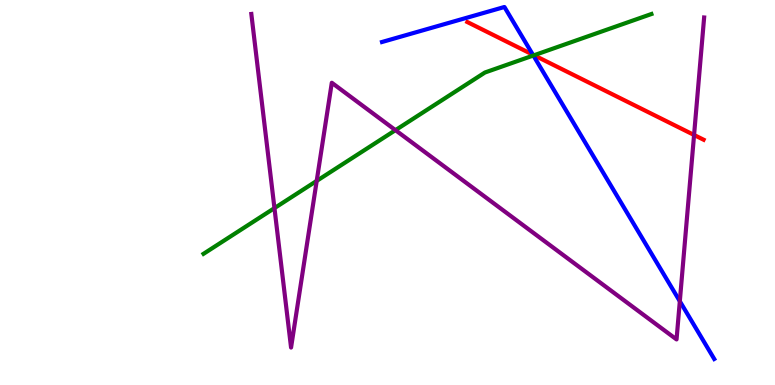[{'lines': ['blue', 'red'], 'intersections': [{'x': 6.88, 'y': 8.58}]}, {'lines': ['green', 'red'], 'intersections': [{'x': 6.89, 'y': 8.56}]}, {'lines': ['purple', 'red'], 'intersections': [{'x': 8.96, 'y': 6.49}]}, {'lines': ['blue', 'green'], 'intersections': [{'x': 6.88, 'y': 8.56}]}, {'lines': ['blue', 'purple'], 'intersections': [{'x': 8.77, 'y': 2.18}]}, {'lines': ['green', 'purple'], 'intersections': [{'x': 3.54, 'y': 4.59}, {'x': 4.09, 'y': 5.3}, {'x': 5.1, 'y': 6.62}]}]